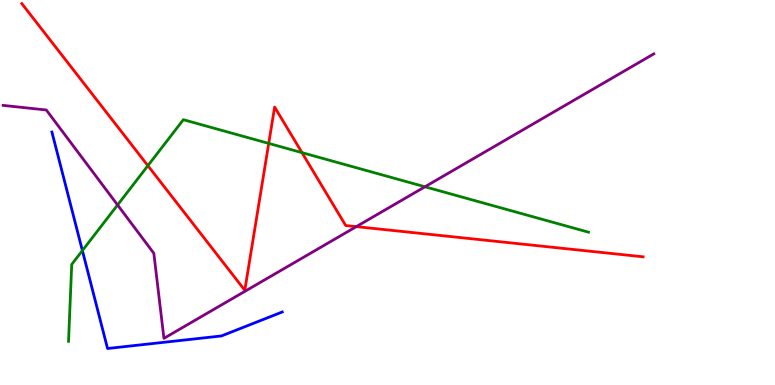[{'lines': ['blue', 'red'], 'intersections': []}, {'lines': ['green', 'red'], 'intersections': [{'x': 1.91, 'y': 5.7}, {'x': 3.47, 'y': 6.28}, {'x': 3.9, 'y': 6.04}]}, {'lines': ['purple', 'red'], 'intersections': [{'x': 4.6, 'y': 4.11}]}, {'lines': ['blue', 'green'], 'intersections': [{'x': 1.06, 'y': 3.49}]}, {'lines': ['blue', 'purple'], 'intersections': []}, {'lines': ['green', 'purple'], 'intersections': [{'x': 1.52, 'y': 4.68}, {'x': 5.48, 'y': 5.15}]}]